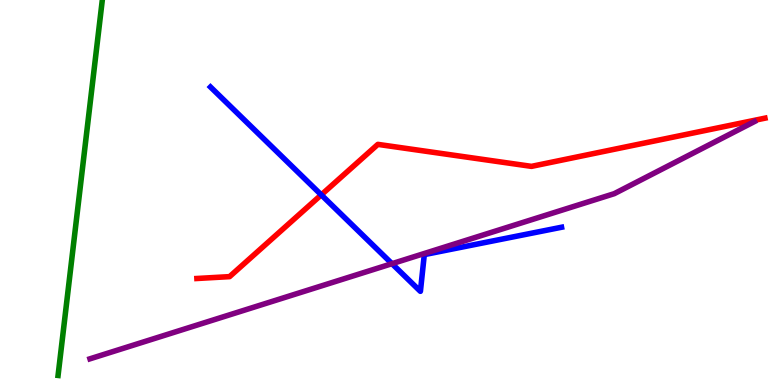[{'lines': ['blue', 'red'], 'intersections': [{'x': 4.15, 'y': 4.94}]}, {'lines': ['green', 'red'], 'intersections': []}, {'lines': ['purple', 'red'], 'intersections': []}, {'lines': ['blue', 'green'], 'intersections': []}, {'lines': ['blue', 'purple'], 'intersections': [{'x': 5.06, 'y': 3.15}]}, {'lines': ['green', 'purple'], 'intersections': []}]